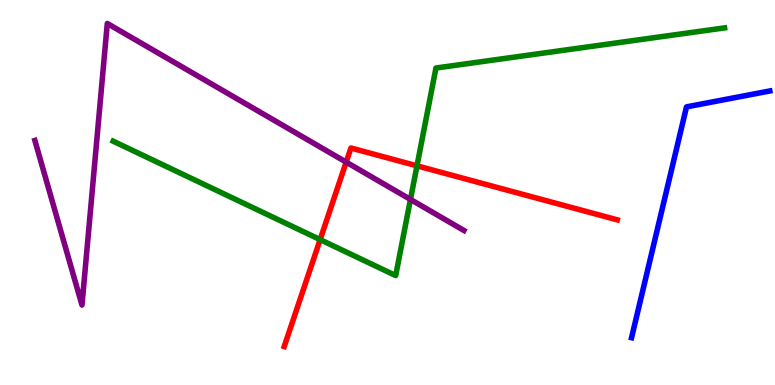[{'lines': ['blue', 'red'], 'intersections': []}, {'lines': ['green', 'red'], 'intersections': [{'x': 4.13, 'y': 3.78}, {'x': 5.38, 'y': 5.69}]}, {'lines': ['purple', 'red'], 'intersections': [{'x': 4.47, 'y': 5.79}]}, {'lines': ['blue', 'green'], 'intersections': []}, {'lines': ['blue', 'purple'], 'intersections': []}, {'lines': ['green', 'purple'], 'intersections': [{'x': 5.3, 'y': 4.82}]}]